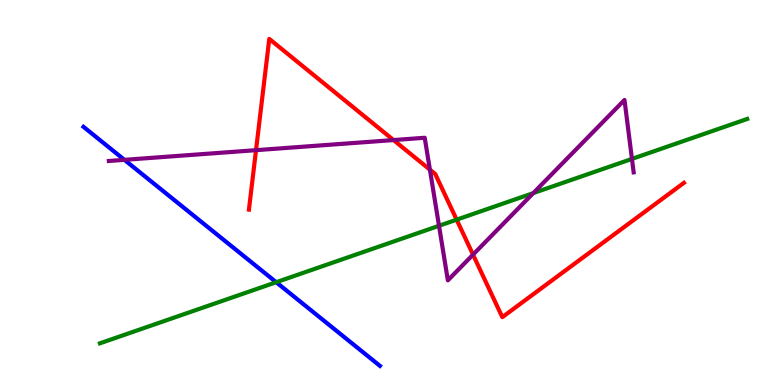[{'lines': ['blue', 'red'], 'intersections': []}, {'lines': ['green', 'red'], 'intersections': [{'x': 5.89, 'y': 4.29}]}, {'lines': ['purple', 'red'], 'intersections': [{'x': 3.3, 'y': 6.1}, {'x': 5.08, 'y': 6.36}, {'x': 5.55, 'y': 5.59}, {'x': 6.1, 'y': 3.39}]}, {'lines': ['blue', 'green'], 'intersections': [{'x': 3.56, 'y': 2.67}]}, {'lines': ['blue', 'purple'], 'intersections': [{'x': 1.61, 'y': 5.85}]}, {'lines': ['green', 'purple'], 'intersections': [{'x': 5.66, 'y': 4.14}, {'x': 6.88, 'y': 4.98}, {'x': 8.15, 'y': 5.87}]}]